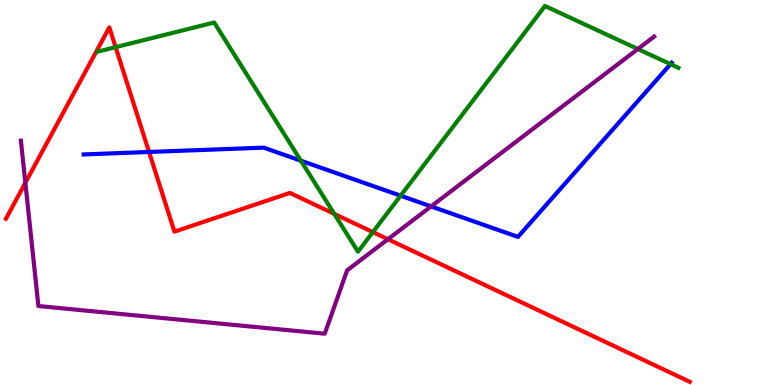[{'lines': ['blue', 'red'], 'intersections': [{'x': 1.92, 'y': 6.05}]}, {'lines': ['green', 'red'], 'intersections': [{'x': 1.49, 'y': 8.78}, {'x': 4.31, 'y': 4.44}, {'x': 4.81, 'y': 3.97}]}, {'lines': ['purple', 'red'], 'intersections': [{'x': 0.327, 'y': 5.25}, {'x': 5.01, 'y': 3.79}]}, {'lines': ['blue', 'green'], 'intersections': [{'x': 3.88, 'y': 5.83}, {'x': 5.17, 'y': 4.92}, {'x': 8.65, 'y': 8.33}]}, {'lines': ['blue', 'purple'], 'intersections': [{'x': 5.56, 'y': 4.64}]}, {'lines': ['green', 'purple'], 'intersections': [{'x': 8.23, 'y': 8.73}]}]